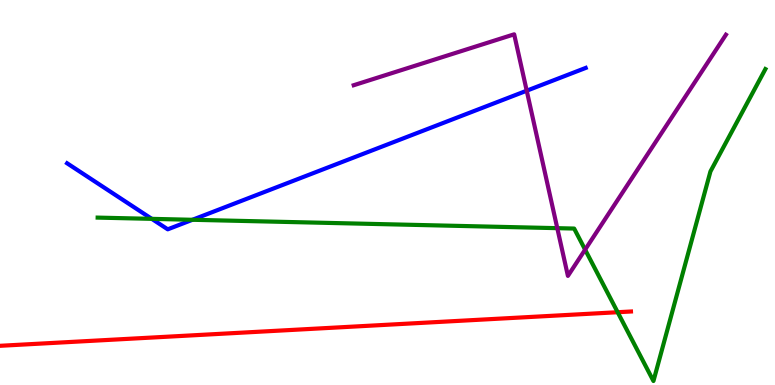[{'lines': ['blue', 'red'], 'intersections': []}, {'lines': ['green', 'red'], 'intersections': [{'x': 7.97, 'y': 1.89}]}, {'lines': ['purple', 'red'], 'intersections': []}, {'lines': ['blue', 'green'], 'intersections': [{'x': 1.96, 'y': 4.32}, {'x': 2.48, 'y': 4.29}]}, {'lines': ['blue', 'purple'], 'intersections': [{'x': 6.8, 'y': 7.64}]}, {'lines': ['green', 'purple'], 'intersections': [{'x': 7.19, 'y': 4.07}, {'x': 7.55, 'y': 3.52}]}]